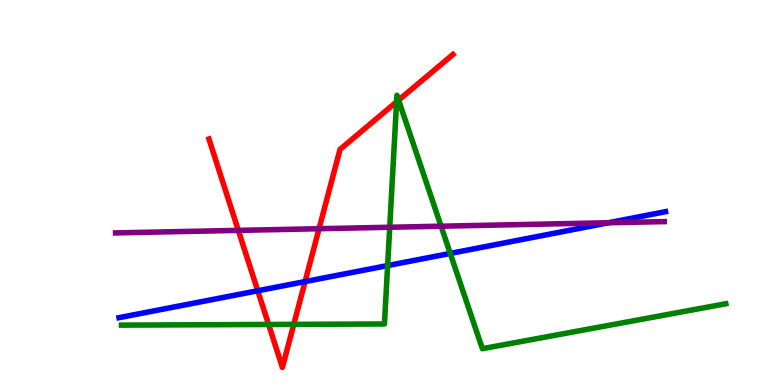[{'lines': ['blue', 'red'], 'intersections': [{'x': 3.33, 'y': 2.45}, {'x': 3.94, 'y': 2.69}]}, {'lines': ['green', 'red'], 'intersections': [{'x': 3.47, 'y': 1.57}, {'x': 3.79, 'y': 1.57}, {'x': 5.12, 'y': 7.35}, {'x': 5.14, 'y': 7.4}]}, {'lines': ['purple', 'red'], 'intersections': [{'x': 3.08, 'y': 4.02}, {'x': 4.12, 'y': 4.06}]}, {'lines': ['blue', 'green'], 'intersections': [{'x': 5.0, 'y': 3.1}, {'x': 5.81, 'y': 3.42}]}, {'lines': ['blue', 'purple'], 'intersections': [{'x': 7.85, 'y': 4.21}]}, {'lines': ['green', 'purple'], 'intersections': [{'x': 5.03, 'y': 4.1}, {'x': 5.69, 'y': 4.12}]}]